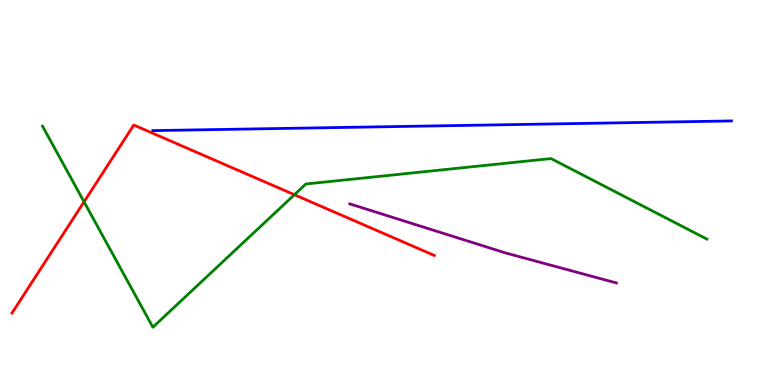[{'lines': ['blue', 'red'], 'intersections': []}, {'lines': ['green', 'red'], 'intersections': [{'x': 1.08, 'y': 4.76}, {'x': 3.8, 'y': 4.94}]}, {'lines': ['purple', 'red'], 'intersections': []}, {'lines': ['blue', 'green'], 'intersections': []}, {'lines': ['blue', 'purple'], 'intersections': []}, {'lines': ['green', 'purple'], 'intersections': []}]